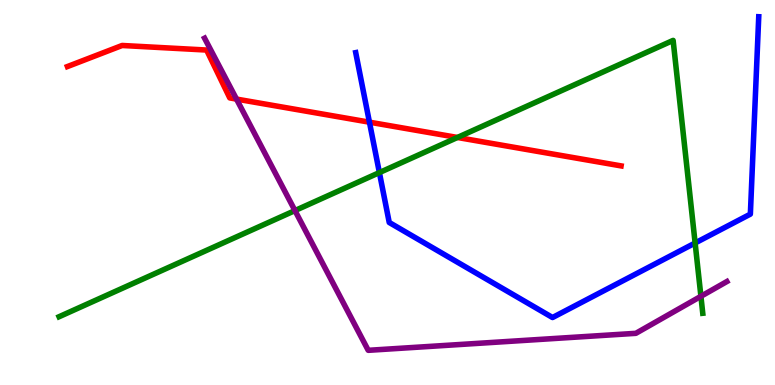[{'lines': ['blue', 'red'], 'intersections': [{'x': 4.77, 'y': 6.83}]}, {'lines': ['green', 'red'], 'intersections': [{'x': 5.9, 'y': 6.43}]}, {'lines': ['purple', 'red'], 'intersections': [{'x': 3.05, 'y': 7.43}]}, {'lines': ['blue', 'green'], 'intersections': [{'x': 4.9, 'y': 5.52}, {'x': 8.97, 'y': 3.69}]}, {'lines': ['blue', 'purple'], 'intersections': []}, {'lines': ['green', 'purple'], 'intersections': [{'x': 3.81, 'y': 4.53}, {'x': 9.04, 'y': 2.3}]}]